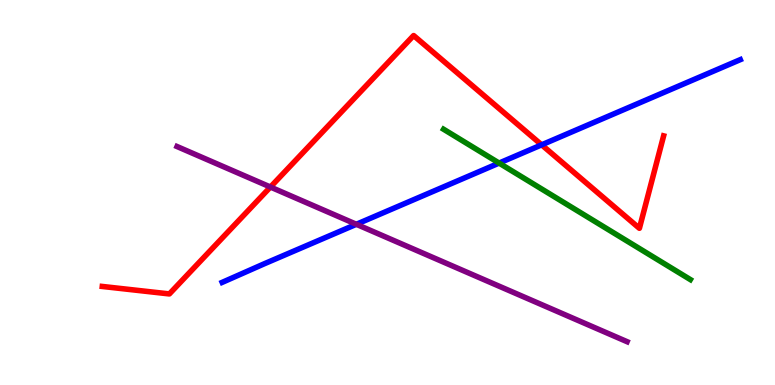[{'lines': ['blue', 'red'], 'intersections': [{'x': 6.99, 'y': 6.24}]}, {'lines': ['green', 'red'], 'intersections': []}, {'lines': ['purple', 'red'], 'intersections': [{'x': 3.49, 'y': 5.14}]}, {'lines': ['blue', 'green'], 'intersections': [{'x': 6.44, 'y': 5.76}]}, {'lines': ['blue', 'purple'], 'intersections': [{'x': 4.6, 'y': 4.17}]}, {'lines': ['green', 'purple'], 'intersections': []}]